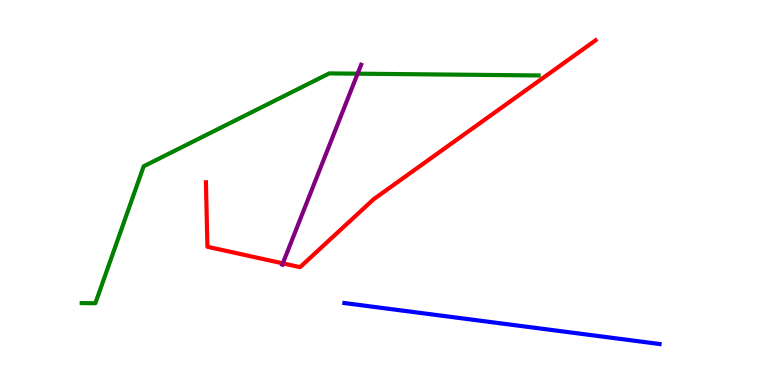[{'lines': ['blue', 'red'], 'intersections': []}, {'lines': ['green', 'red'], 'intersections': []}, {'lines': ['purple', 'red'], 'intersections': [{'x': 3.65, 'y': 3.16}]}, {'lines': ['blue', 'green'], 'intersections': []}, {'lines': ['blue', 'purple'], 'intersections': []}, {'lines': ['green', 'purple'], 'intersections': [{'x': 4.61, 'y': 8.09}]}]